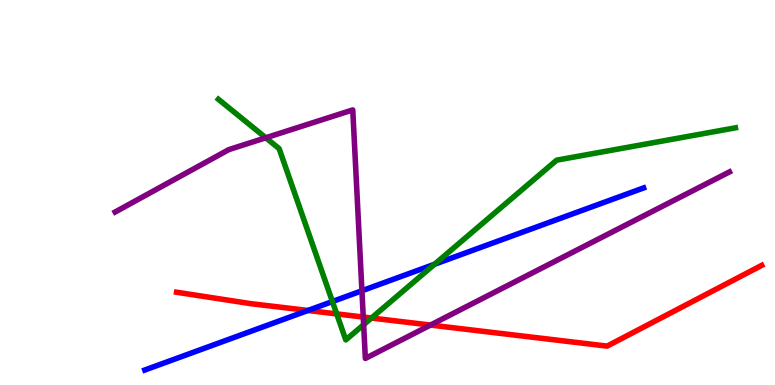[{'lines': ['blue', 'red'], 'intersections': [{'x': 3.97, 'y': 1.94}]}, {'lines': ['green', 'red'], 'intersections': [{'x': 4.34, 'y': 1.85}, {'x': 4.79, 'y': 1.74}]}, {'lines': ['purple', 'red'], 'intersections': [{'x': 4.69, 'y': 1.76}, {'x': 5.55, 'y': 1.56}]}, {'lines': ['blue', 'green'], 'intersections': [{'x': 4.29, 'y': 2.17}, {'x': 5.61, 'y': 3.14}]}, {'lines': ['blue', 'purple'], 'intersections': [{'x': 4.67, 'y': 2.45}]}, {'lines': ['green', 'purple'], 'intersections': [{'x': 3.43, 'y': 6.42}, {'x': 4.69, 'y': 1.57}]}]